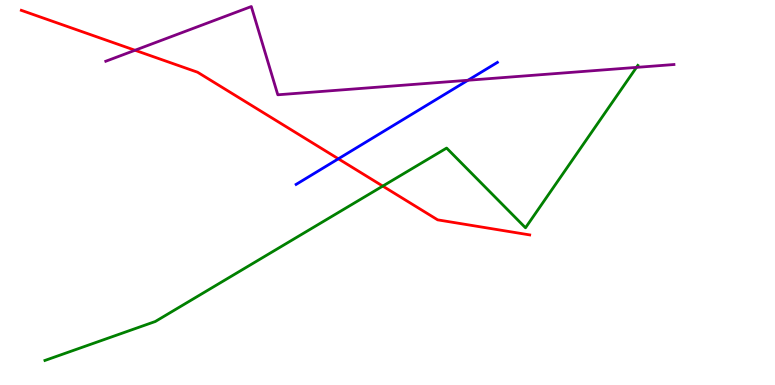[{'lines': ['blue', 'red'], 'intersections': [{'x': 4.37, 'y': 5.88}]}, {'lines': ['green', 'red'], 'intersections': [{'x': 4.94, 'y': 5.17}]}, {'lines': ['purple', 'red'], 'intersections': [{'x': 1.74, 'y': 8.69}]}, {'lines': ['blue', 'green'], 'intersections': []}, {'lines': ['blue', 'purple'], 'intersections': [{'x': 6.04, 'y': 7.92}]}, {'lines': ['green', 'purple'], 'intersections': [{'x': 8.21, 'y': 8.25}]}]